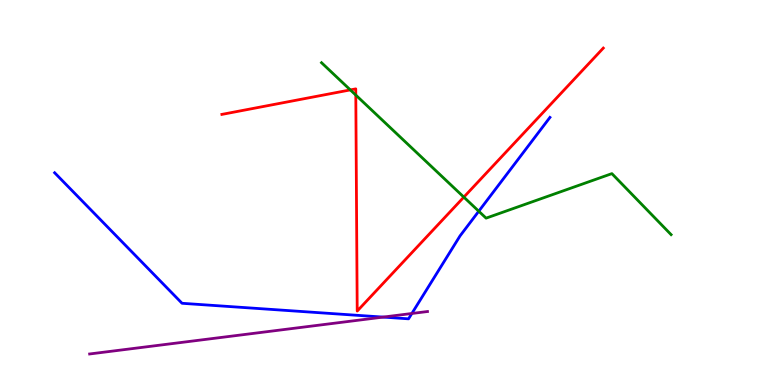[{'lines': ['blue', 'red'], 'intersections': []}, {'lines': ['green', 'red'], 'intersections': [{'x': 4.52, 'y': 7.66}, {'x': 4.59, 'y': 7.53}, {'x': 5.98, 'y': 4.88}]}, {'lines': ['purple', 'red'], 'intersections': []}, {'lines': ['blue', 'green'], 'intersections': [{'x': 6.18, 'y': 4.51}]}, {'lines': ['blue', 'purple'], 'intersections': [{'x': 4.94, 'y': 1.76}, {'x': 5.31, 'y': 1.86}]}, {'lines': ['green', 'purple'], 'intersections': []}]